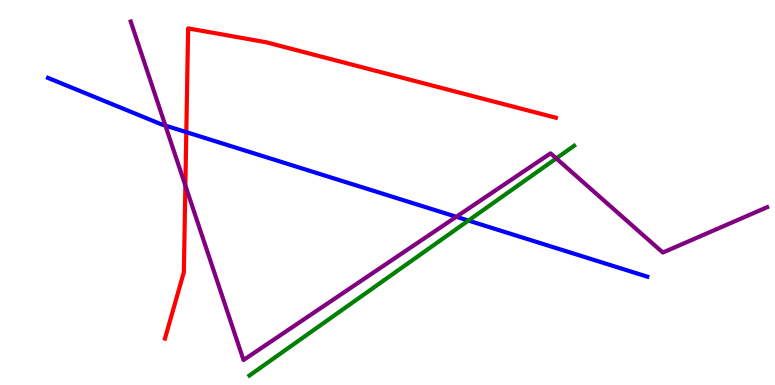[{'lines': ['blue', 'red'], 'intersections': [{'x': 2.4, 'y': 6.57}]}, {'lines': ['green', 'red'], 'intersections': []}, {'lines': ['purple', 'red'], 'intersections': [{'x': 2.39, 'y': 5.18}]}, {'lines': ['blue', 'green'], 'intersections': [{'x': 6.04, 'y': 4.27}]}, {'lines': ['blue', 'purple'], 'intersections': [{'x': 2.13, 'y': 6.74}, {'x': 5.89, 'y': 4.37}]}, {'lines': ['green', 'purple'], 'intersections': [{'x': 7.18, 'y': 5.89}]}]